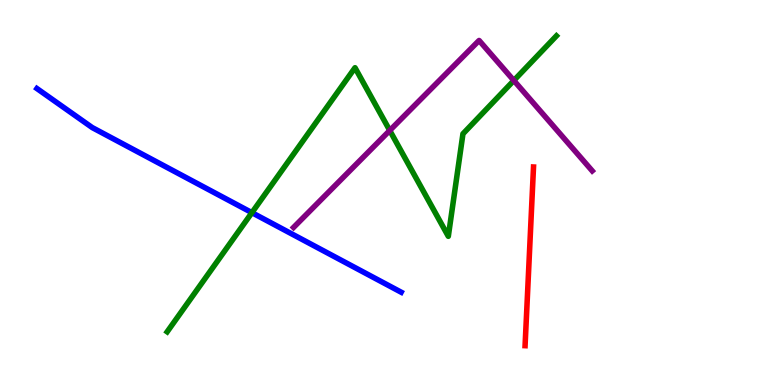[{'lines': ['blue', 'red'], 'intersections': []}, {'lines': ['green', 'red'], 'intersections': []}, {'lines': ['purple', 'red'], 'intersections': []}, {'lines': ['blue', 'green'], 'intersections': [{'x': 3.25, 'y': 4.48}]}, {'lines': ['blue', 'purple'], 'intersections': []}, {'lines': ['green', 'purple'], 'intersections': [{'x': 5.03, 'y': 6.61}, {'x': 6.63, 'y': 7.91}]}]